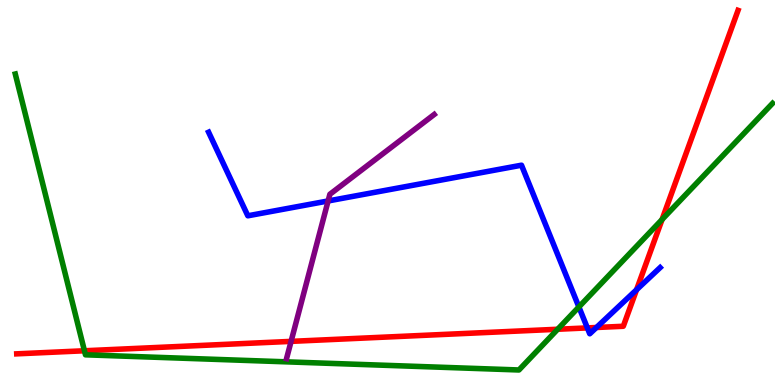[{'lines': ['blue', 'red'], 'intersections': [{'x': 7.58, 'y': 1.48}, {'x': 7.7, 'y': 1.49}, {'x': 8.21, 'y': 2.47}]}, {'lines': ['green', 'red'], 'intersections': [{'x': 1.09, 'y': 0.889}, {'x': 7.2, 'y': 1.45}, {'x': 8.54, 'y': 4.3}]}, {'lines': ['purple', 'red'], 'intersections': [{'x': 3.76, 'y': 1.13}]}, {'lines': ['blue', 'green'], 'intersections': [{'x': 7.47, 'y': 2.03}]}, {'lines': ['blue', 'purple'], 'intersections': [{'x': 4.23, 'y': 4.78}]}, {'lines': ['green', 'purple'], 'intersections': []}]